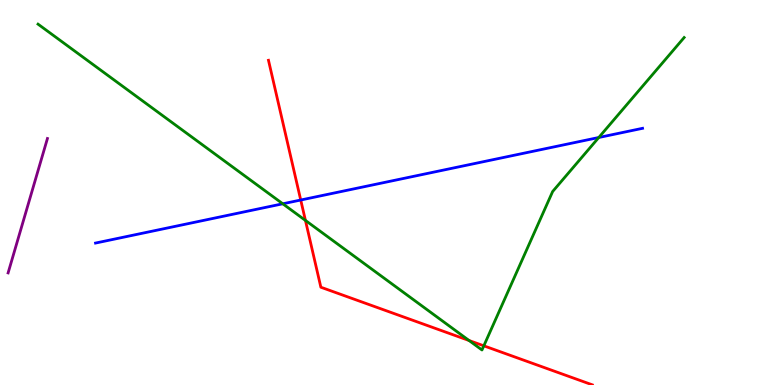[{'lines': ['blue', 'red'], 'intersections': [{'x': 3.88, 'y': 4.8}]}, {'lines': ['green', 'red'], 'intersections': [{'x': 3.94, 'y': 4.27}, {'x': 6.05, 'y': 1.16}, {'x': 6.24, 'y': 1.02}]}, {'lines': ['purple', 'red'], 'intersections': []}, {'lines': ['blue', 'green'], 'intersections': [{'x': 3.65, 'y': 4.71}, {'x': 7.73, 'y': 6.43}]}, {'lines': ['blue', 'purple'], 'intersections': []}, {'lines': ['green', 'purple'], 'intersections': []}]